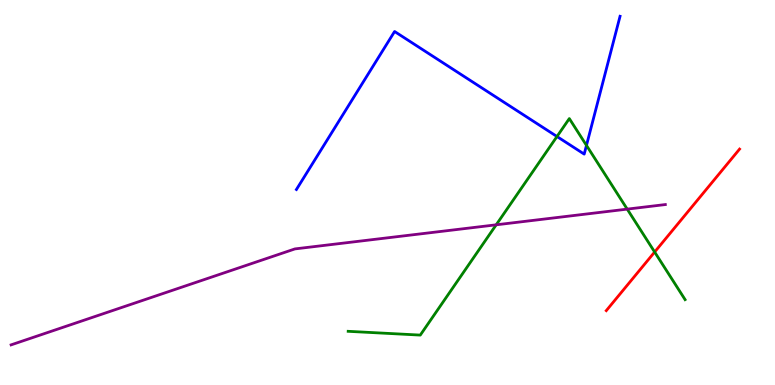[{'lines': ['blue', 'red'], 'intersections': []}, {'lines': ['green', 'red'], 'intersections': [{'x': 8.45, 'y': 3.45}]}, {'lines': ['purple', 'red'], 'intersections': []}, {'lines': ['blue', 'green'], 'intersections': [{'x': 7.19, 'y': 6.45}, {'x': 7.57, 'y': 6.22}]}, {'lines': ['blue', 'purple'], 'intersections': []}, {'lines': ['green', 'purple'], 'intersections': [{'x': 6.4, 'y': 4.16}, {'x': 8.09, 'y': 4.57}]}]